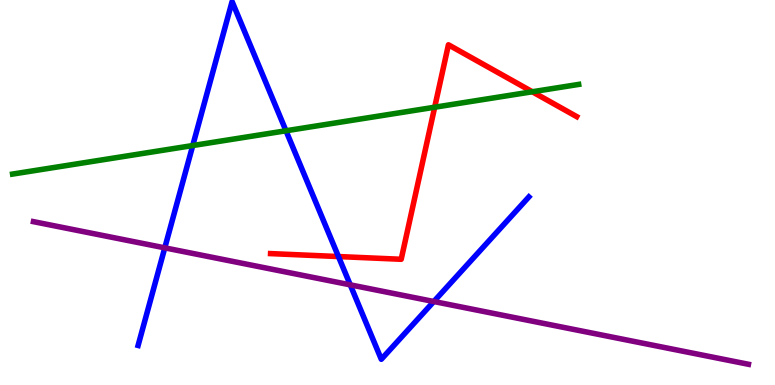[{'lines': ['blue', 'red'], 'intersections': [{'x': 4.37, 'y': 3.34}]}, {'lines': ['green', 'red'], 'intersections': [{'x': 5.61, 'y': 7.22}, {'x': 6.87, 'y': 7.62}]}, {'lines': ['purple', 'red'], 'intersections': []}, {'lines': ['blue', 'green'], 'intersections': [{'x': 2.49, 'y': 6.22}, {'x': 3.69, 'y': 6.6}]}, {'lines': ['blue', 'purple'], 'intersections': [{'x': 2.13, 'y': 3.56}, {'x': 4.52, 'y': 2.6}, {'x': 5.6, 'y': 2.17}]}, {'lines': ['green', 'purple'], 'intersections': []}]